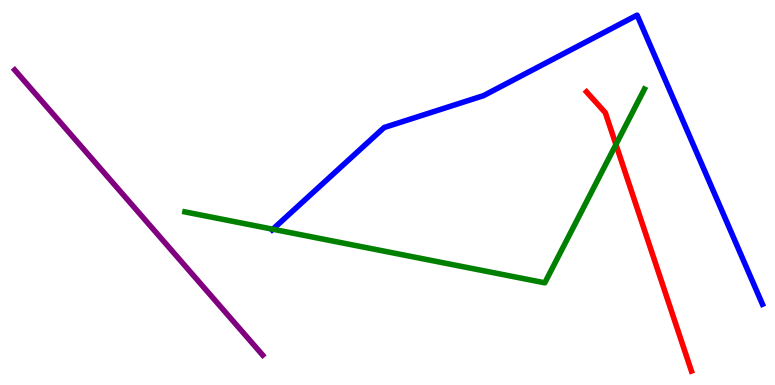[{'lines': ['blue', 'red'], 'intersections': []}, {'lines': ['green', 'red'], 'intersections': [{'x': 7.95, 'y': 6.25}]}, {'lines': ['purple', 'red'], 'intersections': []}, {'lines': ['blue', 'green'], 'intersections': [{'x': 3.52, 'y': 4.05}]}, {'lines': ['blue', 'purple'], 'intersections': []}, {'lines': ['green', 'purple'], 'intersections': []}]